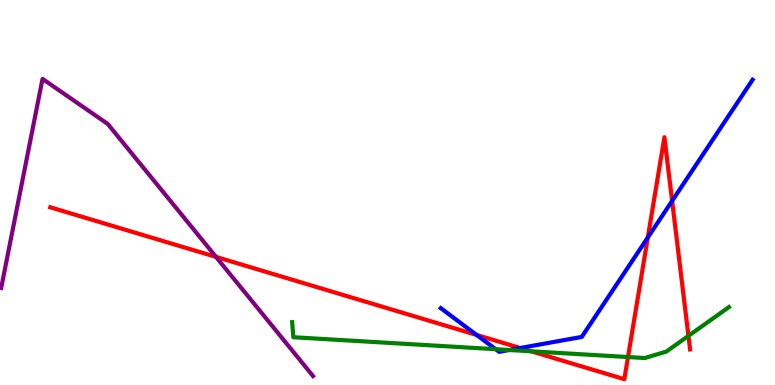[{'lines': ['blue', 'red'], 'intersections': [{'x': 6.15, 'y': 1.3}, {'x': 6.71, 'y': 0.961}, {'x': 8.36, 'y': 3.83}, {'x': 8.67, 'y': 4.78}]}, {'lines': ['green', 'red'], 'intersections': [{'x': 6.85, 'y': 0.875}, {'x': 8.1, 'y': 0.726}, {'x': 8.88, 'y': 1.28}]}, {'lines': ['purple', 'red'], 'intersections': [{'x': 2.79, 'y': 3.33}]}, {'lines': ['blue', 'green'], 'intersections': [{'x': 6.4, 'y': 0.93}, {'x': 6.57, 'y': 0.909}]}, {'lines': ['blue', 'purple'], 'intersections': []}, {'lines': ['green', 'purple'], 'intersections': []}]